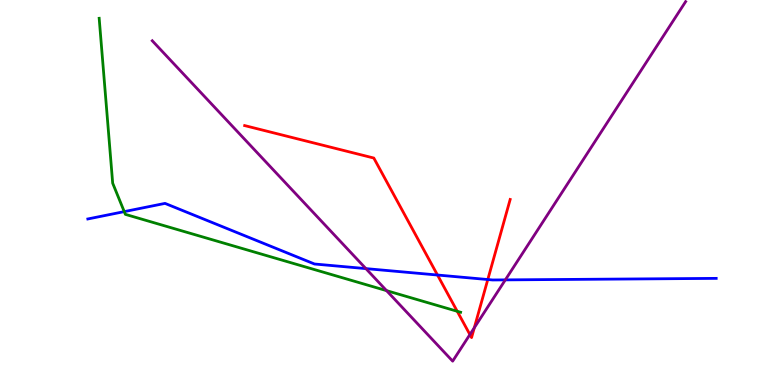[{'lines': ['blue', 'red'], 'intersections': [{'x': 5.65, 'y': 2.86}, {'x': 6.29, 'y': 2.74}]}, {'lines': ['green', 'red'], 'intersections': [{'x': 5.9, 'y': 1.91}]}, {'lines': ['purple', 'red'], 'intersections': [{'x': 6.06, 'y': 1.31}, {'x': 6.12, 'y': 1.49}]}, {'lines': ['blue', 'green'], 'intersections': [{'x': 1.6, 'y': 4.5}]}, {'lines': ['blue', 'purple'], 'intersections': [{'x': 4.72, 'y': 3.02}, {'x': 6.52, 'y': 2.73}]}, {'lines': ['green', 'purple'], 'intersections': [{'x': 4.99, 'y': 2.45}]}]